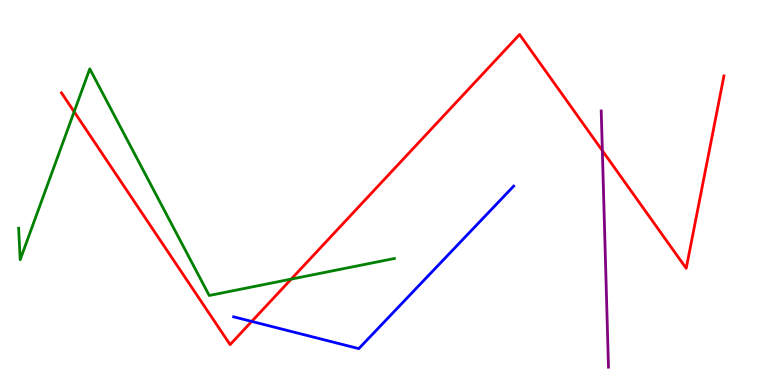[{'lines': ['blue', 'red'], 'intersections': [{'x': 3.25, 'y': 1.65}]}, {'lines': ['green', 'red'], 'intersections': [{'x': 0.957, 'y': 7.1}, {'x': 3.76, 'y': 2.75}]}, {'lines': ['purple', 'red'], 'intersections': [{'x': 7.77, 'y': 6.09}]}, {'lines': ['blue', 'green'], 'intersections': []}, {'lines': ['blue', 'purple'], 'intersections': []}, {'lines': ['green', 'purple'], 'intersections': []}]